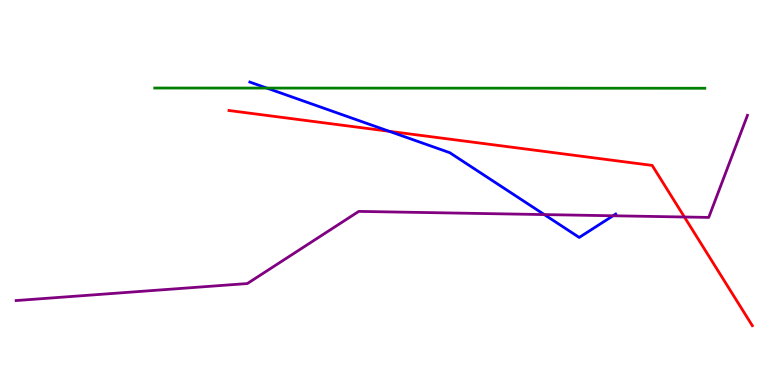[{'lines': ['blue', 'red'], 'intersections': [{'x': 5.02, 'y': 6.59}]}, {'lines': ['green', 'red'], 'intersections': []}, {'lines': ['purple', 'red'], 'intersections': [{'x': 8.83, 'y': 4.36}]}, {'lines': ['blue', 'green'], 'intersections': [{'x': 3.44, 'y': 7.71}]}, {'lines': ['blue', 'purple'], 'intersections': [{'x': 7.02, 'y': 4.43}, {'x': 7.91, 'y': 4.4}]}, {'lines': ['green', 'purple'], 'intersections': []}]